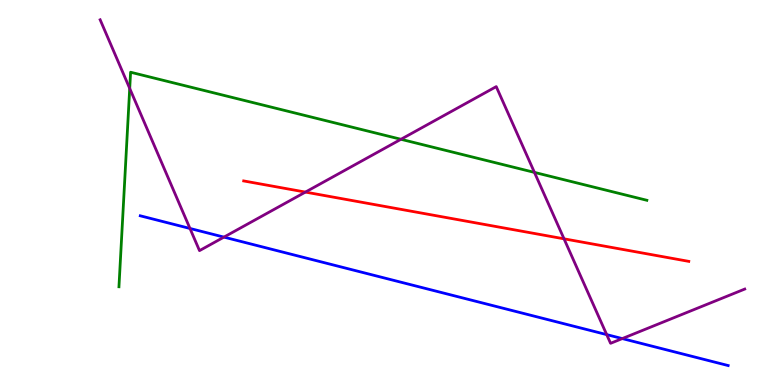[{'lines': ['blue', 'red'], 'intersections': []}, {'lines': ['green', 'red'], 'intersections': []}, {'lines': ['purple', 'red'], 'intersections': [{'x': 3.94, 'y': 5.01}, {'x': 7.28, 'y': 3.8}]}, {'lines': ['blue', 'green'], 'intersections': []}, {'lines': ['blue', 'purple'], 'intersections': [{'x': 2.45, 'y': 4.07}, {'x': 2.89, 'y': 3.84}, {'x': 7.83, 'y': 1.31}, {'x': 8.03, 'y': 1.21}]}, {'lines': ['green', 'purple'], 'intersections': [{'x': 1.67, 'y': 7.7}, {'x': 5.17, 'y': 6.38}, {'x': 6.9, 'y': 5.52}]}]